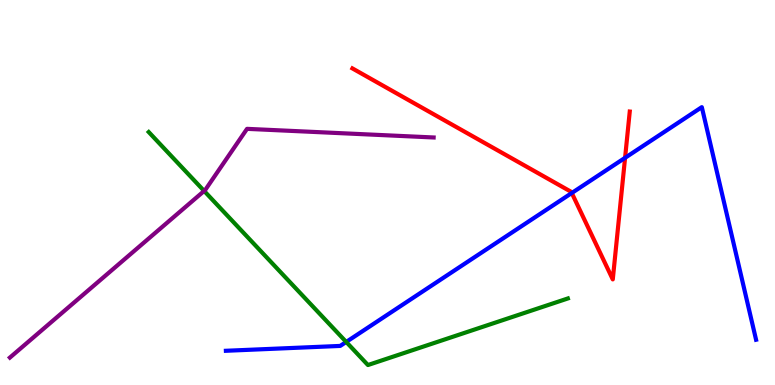[{'lines': ['blue', 'red'], 'intersections': [{'x': 7.38, 'y': 4.99}, {'x': 8.07, 'y': 5.9}]}, {'lines': ['green', 'red'], 'intersections': []}, {'lines': ['purple', 'red'], 'intersections': []}, {'lines': ['blue', 'green'], 'intersections': [{'x': 4.47, 'y': 1.12}]}, {'lines': ['blue', 'purple'], 'intersections': []}, {'lines': ['green', 'purple'], 'intersections': [{'x': 2.63, 'y': 5.04}]}]